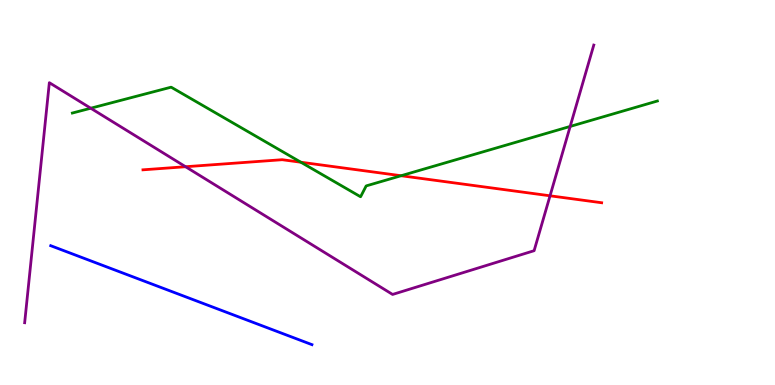[{'lines': ['blue', 'red'], 'intersections': []}, {'lines': ['green', 'red'], 'intersections': [{'x': 3.88, 'y': 5.79}, {'x': 5.18, 'y': 5.44}]}, {'lines': ['purple', 'red'], 'intersections': [{'x': 2.39, 'y': 5.67}, {'x': 7.1, 'y': 4.91}]}, {'lines': ['blue', 'green'], 'intersections': []}, {'lines': ['blue', 'purple'], 'intersections': []}, {'lines': ['green', 'purple'], 'intersections': [{'x': 1.17, 'y': 7.19}, {'x': 7.36, 'y': 6.72}]}]